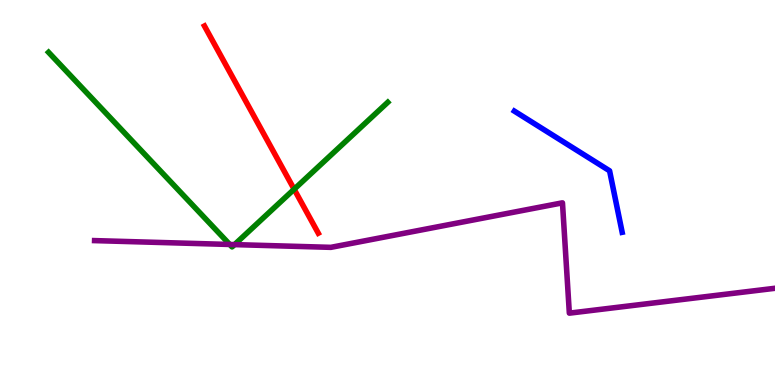[{'lines': ['blue', 'red'], 'intersections': []}, {'lines': ['green', 'red'], 'intersections': [{'x': 3.8, 'y': 5.08}]}, {'lines': ['purple', 'red'], 'intersections': []}, {'lines': ['blue', 'green'], 'intersections': []}, {'lines': ['blue', 'purple'], 'intersections': []}, {'lines': ['green', 'purple'], 'intersections': [{'x': 2.96, 'y': 3.65}, {'x': 3.03, 'y': 3.65}]}]